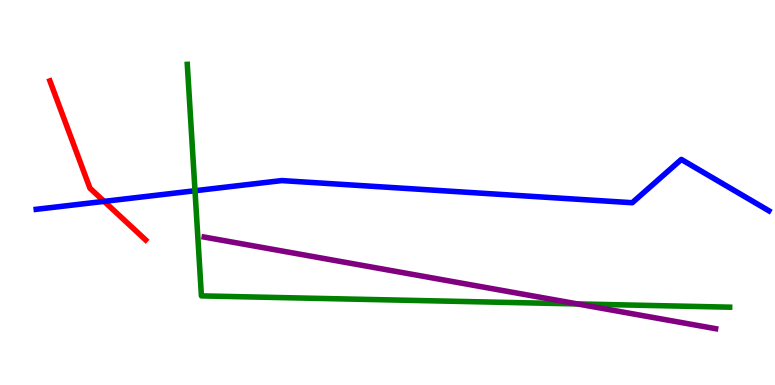[{'lines': ['blue', 'red'], 'intersections': [{'x': 1.34, 'y': 4.77}]}, {'lines': ['green', 'red'], 'intersections': []}, {'lines': ['purple', 'red'], 'intersections': []}, {'lines': ['blue', 'green'], 'intersections': [{'x': 2.52, 'y': 5.05}]}, {'lines': ['blue', 'purple'], 'intersections': []}, {'lines': ['green', 'purple'], 'intersections': [{'x': 7.45, 'y': 2.11}]}]